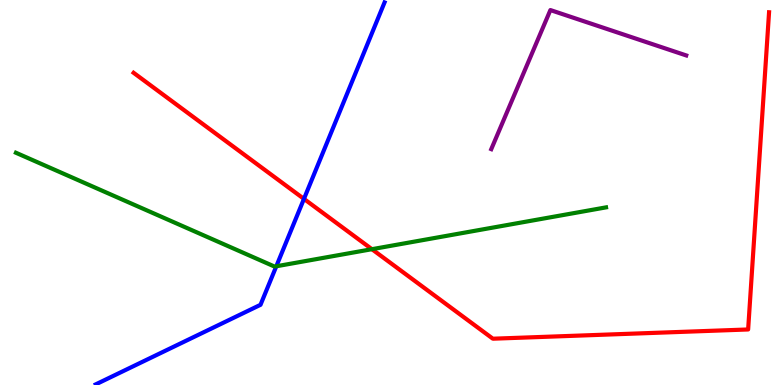[{'lines': ['blue', 'red'], 'intersections': [{'x': 3.92, 'y': 4.83}]}, {'lines': ['green', 'red'], 'intersections': [{'x': 4.8, 'y': 3.53}]}, {'lines': ['purple', 'red'], 'intersections': []}, {'lines': ['blue', 'green'], 'intersections': [{'x': 3.57, 'y': 3.08}]}, {'lines': ['blue', 'purple'], 'intersections': []}, {'lines': ['green', 'purple'], 'intersections': []}]